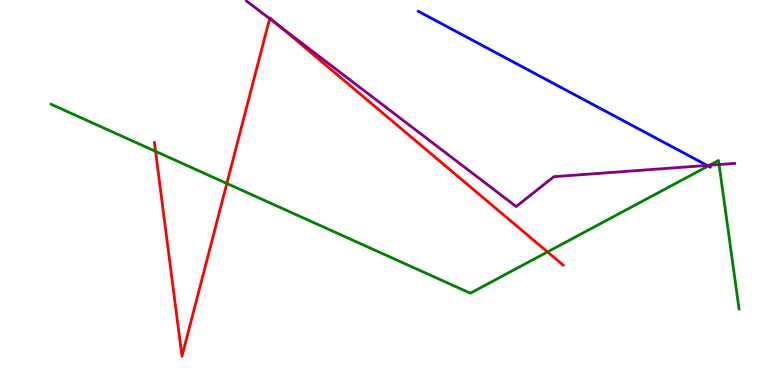[{'lines': ['blue', 'red'], 'intersections': []}, {'lines': ['green', 'red'], 'intersections': [{'x': 2.01, 'y': 6.07}, {'x': 2.93, 'y': 5.23}, {'x': 7.06, 'y': 3.46}]}, {'lines': ['purple', 'red'], 'intersections': [{'x': 3.48, 'y': 9.52}, {'x': 3.62, 'y': 9.29}]}, {'lines': ['blue', 'green'], 'intersections': [{'x': 9.14, 'y': 5.69}]}, {'lines': ['blue', 'purple'], 'intersections': [{'x': 9.12, 'y': 5.7}]}, {'lines': ['green', 'purple'], 'intersections': [{'x': 9.16, 'y': 5.71}, {'x': 9.28, 'y': 5.73}]}]